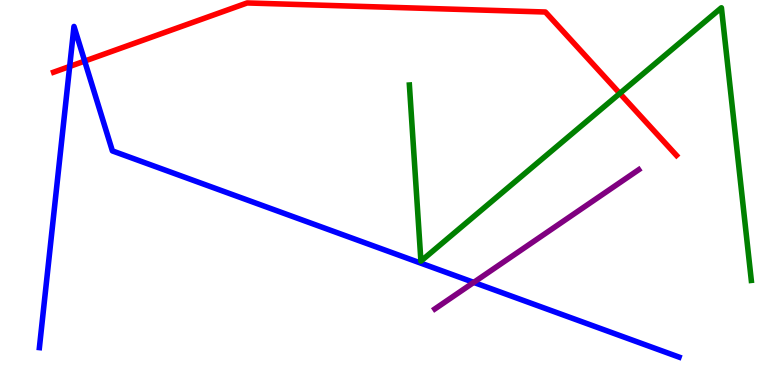[{'lines': ['blue', 'red'], 'intersections': [{'x': 0.899, 'y': 8.27}, {'x': 1.09, 'y': 8.41}]}, {'lines': ['green', 'red'], 'intersections': [{'x': 8.0, 'y': 7.57}]}, {'lines': ['purple', 'red'], 'intersections': []}, {'lines': ['blue', 'green'], 'intersections': []}, {'lines': ['blue', 'purple'], 'intersections': [{'x': 6.11, 'y': 2.67}]}, {'lines': ['green', 'purple'], 'intersections': []}]